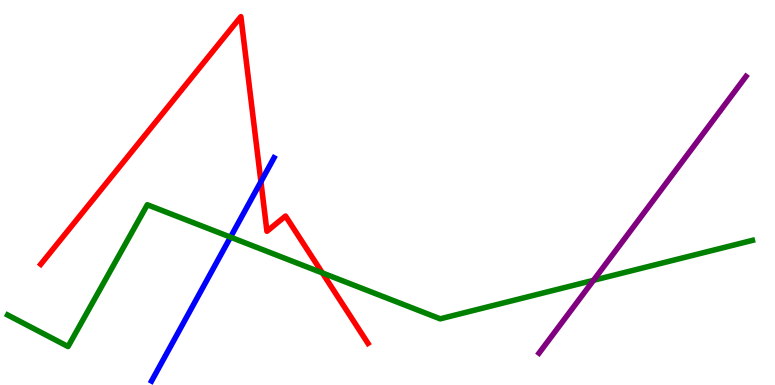[{'lines': ['blue', 'red'], 'intersections': [{'x': 3.37, 'y': 5.28}]}, {'lines': ['green', 'red'], 'intersections': [{'x': 4.16, 'y': 2.91}]}, {'lines': ['purple', 'red'], 'intersections': []}, {'lines': ['blue', 'green'], 'intersections': [{'x': 2.97, 'y': 3.84}]}, {'lines': ['blue', 'purple'], 'intersections': []}, {'lines': ['green', 'purple'], 'intersections': [{'x': 7.66, 'y': 2.72}]}]